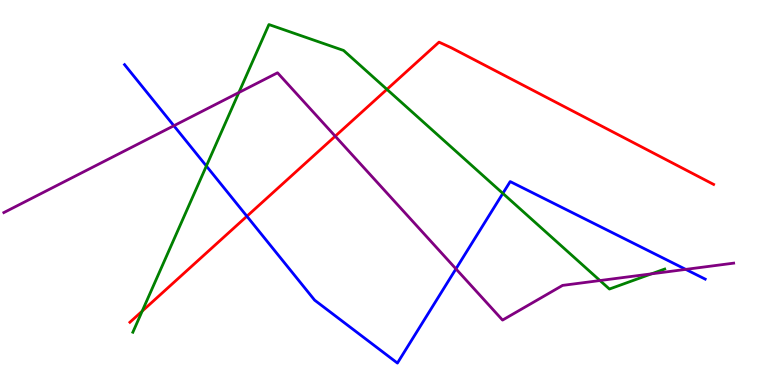[{'lines': ['blue', 'red'], 'intersections': [{'x': 3.19, 'y': 4.38}]}, {'lines': ['green', 'red'], 'intersections': [{'x': 1.83, 'y': 1.92}, {'x': 4.99, 'y': 7.68}]}, {'lines': ['purple', 'red'], 'intersections': [{'x': 4.33, 'y': 6.46}]}, {'lines': ['blue', 'green'], 'intersections': [{'x': 2.66, 'y': 5.69}, {'x': 6.49, 'y': 4.98}]}, {'lines': ['blue', 'purple'], 'intersections': [{'x': 2.24, 'y': 6.73}, {'x': 5.88, 'y': 3.02}, {'x': 8.85, 'y': 3.0}]}, {'lines': ['green', 'purple'], 'intersections': [{'x': 3.08, 'y': 7.6}, {'x': 7.74, 'y': 2.71}, {'x': 8.41, 'y': 2.89}]}]